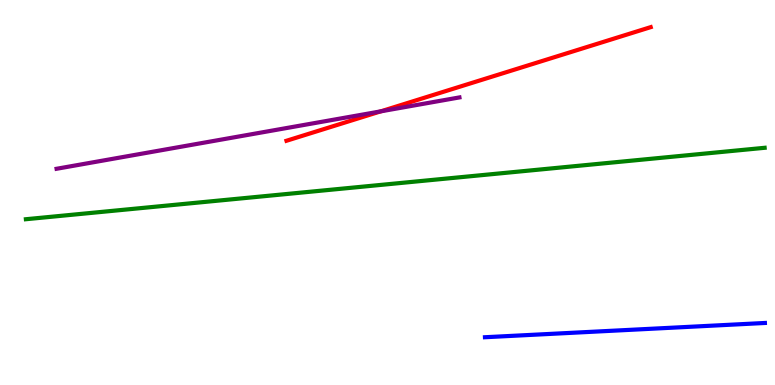[{'lines': ['blue', 'red'], 'intersections': []}, {'lines': ['green', 'red'], 'intersections': []}, {'lines': ['purple', 'red'], 'intersections': [{'x': 4.91, 'y': 7.11}]}, {'lines': ['blue', 'green'], 'intersections': []}, {'lines': ['blue', 'purple'], 'intersections': []}, {'lines': ['green', 'purple'], 'intersections': []}]